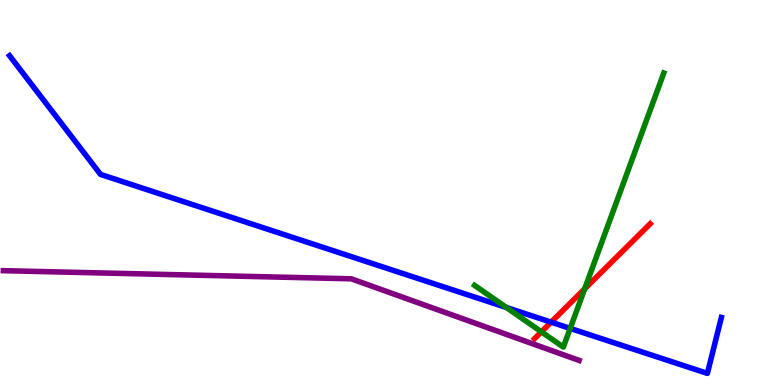[{'lines': ['blue', 'red'], 'intersections': [{'x': 7.11, 'y': 1.63}]}, {'lines': ['green', 'red'], 'intersections': [{'x': 6.99, 'y': 1.38}, {'x': 7.54, 'y': 2.5}]}, {'lines': ['purple', 'red'], 'intersections': []}, {'lines': ['blue', 'green'], 'intersections': [{'x': 6.53, 'y': 2.01}, {'x': 7.36, 'y': 1.47}]}, {'lines': ['blue', 'purple'], 'intersections': []}, {'lines': ['green', 'purple'], 'intersections': []}]